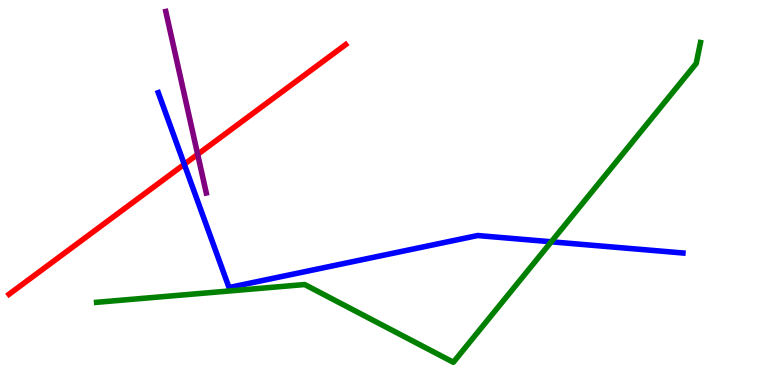[{'lines': ['blue', 'red'], 'intersections': [{'x': 2.38, 'y': 5.73}]}, {'lines': ['green', 'red'], 'intersections': []}, {'lines': ['purple', 'red'], 'intersections': [{'x': 2.55, 'y': 5.99}]}, {'lines': ['blue', 'green'], 'intersections': [{'x': 7.11, 'y': 3.72}]}, {'lines': ['blue', 'purple'], 'intersections': []}, {'lines': ['green', 'purple'], 'intersections': []}]